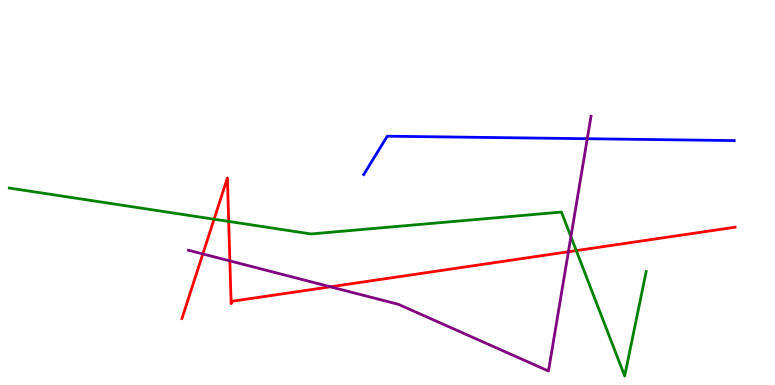[{'lines': ['blue', 'red'], 'intersections': []}, {'lines': ['green', 'red'], 'intersections': [{'x': 2.76, 'y': 4.31}, {'x': 2.95, 'y': 4.25}, {'x': 7.44, 'y': 3.49}]}, {'lines': ['purple', 'red'], 'intersections': [{'x': 2.62, 'y': 3.4}, {'x': 2.97, 'y': 3.22}, {'x': 4.26, 'y': 2.55}, {'x': 7.33, 'y': 3.46}]}, {'lines': ['blue', 'green'], 'intersections': []}, {'lines': ['blue', 'purple'], 'intersections': [{'x': 7.58, 'y': 6.4}]}, {'lines': ['green', 'purple'], 'intersections': [{'x': 7.37, 'y': 3.85}]}]